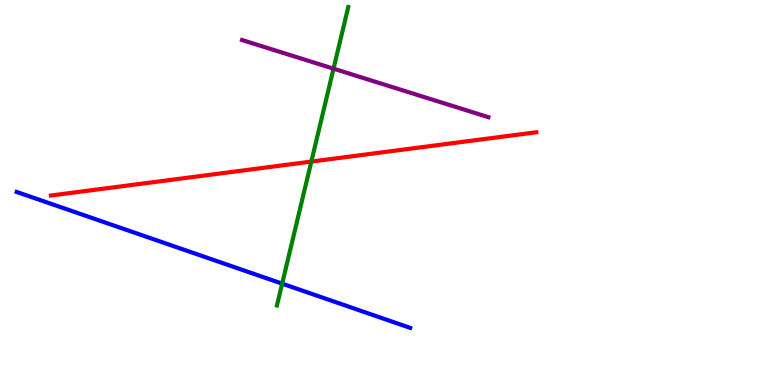[{'lines': ['blue', 'red'], 'intersections': []}, {'lines': ['green', 'red'], 'intersections': [{'x': 4.02, 'y': 5.8}]}, {'lines': ['purple', 'red'], 'intersections': []}, {'lines': ['blue', 'green'], 'intersections': [{'x': 3.64, 'y': 2.63}]}, {'lines': ['blue', 'purple'], 'intersections': []}, {'lines': ['green', 'purple'], 'intersections': [{'x': 4.3, 'y': 8.22}]}]